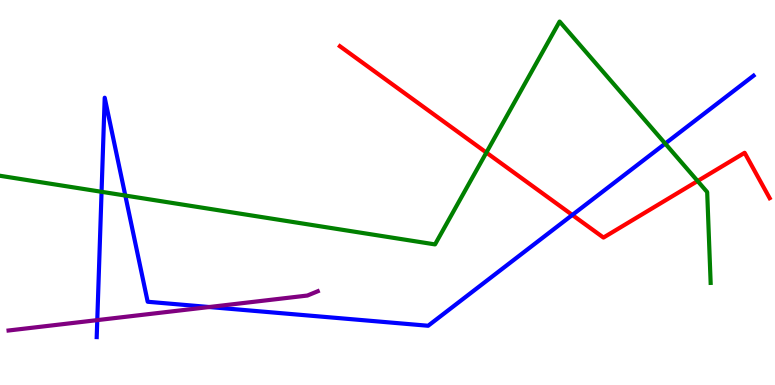[{'lines': ['blue', 'red'], 'intersections': [{'x': 7.38, 'y': 4.42}]}, {'lines': ['green', 'red'], 'intersections': [{'x': 6.28, 'y': 6.04}, {'x': 9.0, 'y': 5.3}]}, {'lines': ['purple', 'red'], 'intersections': []}, {'lines': ['blue', 'green'], 'intersections': [{'x': 1.31, 'y': 5.02}, {'x': 1.62, 'y': 4.92}, {'x': 8.58, 'y': 6.27}]}, {'lines': ['blue', 'purple'], 'intersections': [{'x': 1.26, 'y': 1.69}, {'x': 2.7, 'y': 2.03}]}, {'lines': ['green', 'purple'], 'intersections': []}]